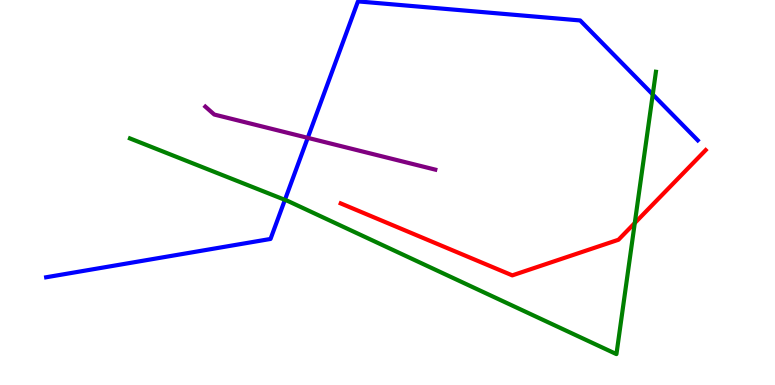[{'lines': ['blue', 'red'], 'intersections': []}, {'lines': ['green', 'red'], 'intersections': [{'x': 8.19, 'y': 4.21}]}, {'lines': ['purple', 'red'], 'intersections': []}, {'lines': ['blue', 'green'], 'intersections': [{'x': 3.68, 'y': 4.81}, {'x': 8.42, 'y': 7.55}]}, {'lines': ['blue', 'purple'], 'intersections': [{'x': 3.97, 'y': 6.42}]}, {'lines': ['green', 'purple'], 'intersections': []}]